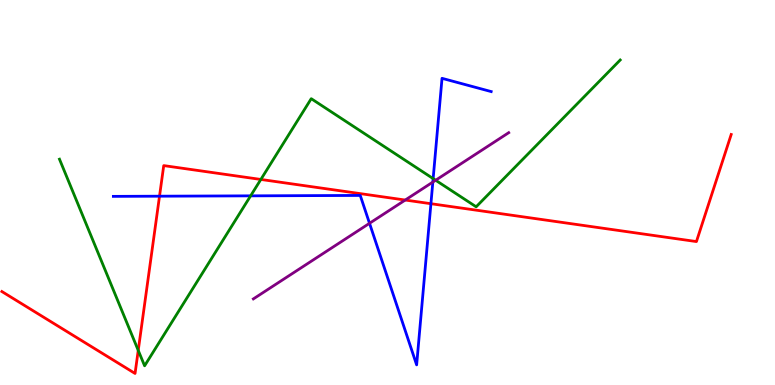[{'lines': ['blue', 'red'], 'intersections': [{'x': 2.06, 'y': 4.9}, {'x': 5.56, 'y': 4.71}]}, {'lines': ['green', 'red'], 'intersections': [{'x': 1.78, 'y': 0.899}, {'x': 3.37, 'y': 5.34}]}, {'lines': ['purple', 'red'], 'intersections': [{'x': 5.23, 'y': 4.8}]}, {'lines': ['blue', 'green'], 'intersections': [{'x': 3.23, 'y': 4.91}, {'x': 5.59, 'y': 5.36}]}, {'lines': ['blue', 'purple'], 'intersections': [{'x': 4.77, 'y': 4.2}, {'x': 5.58, 'y': 5.27}]}, {'lines': ['green', 'purple'], 'intersections': [{'x': 5.62, 'y': 5.32}]}]